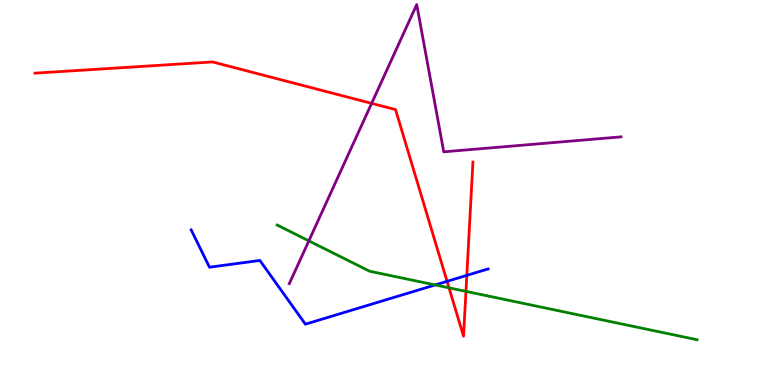[{'lines': ['blue', 'red'], 'intersections': [{'x': 5.77, 'y': 2.69}, {'x': 6.02, 'y': 2.85}]}, {'lines': ['green', 'red'], 'intersections': [{'x': 5.79, 'y': 2.52}, {'x': 6.01, 'y': 2.43}]}, {'lines': ['purple', 'red'], 'intersections': [{'x': 4.8, 'y': 7.32}]}, {'lines': ['blue', 'green'], 'intersections': [{'x': 5.62, 'y': 2.6}]}, {'lines': ['blue', 'purple'], 'intersections': []}, {'lines': ['green', 'purple'], 'intersections': [{'x': 3.99, 'y': 3.74}]}]